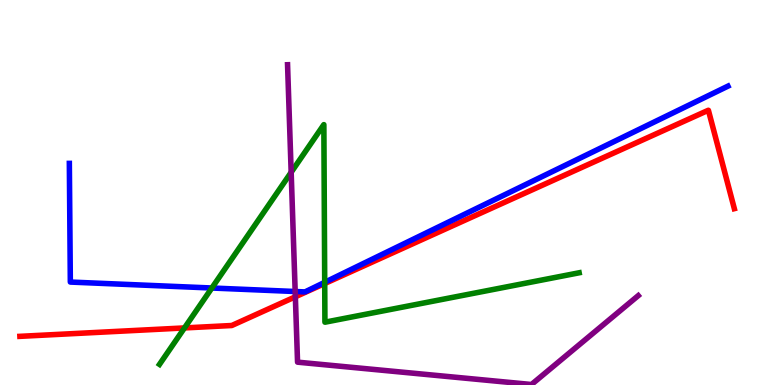[{'lines': ['blue', 'red'], 'intersections': []}, {'lines': ['green', 'red'], 'intersections': [{'x': 2.38, 'y': 1.48}, {'x': 4.19, 'y': 2.64}]}, {'lines': ['purple', 'red'], 'intersections': [{'x': 3.81, 'y': 2.29}]}, {'lines': ['blue', 'green'], 'intersections': [{'x': 2.73, 'y': 2.52}, {'x': 4.19, 'y': 2.67}]}, {'lines': ['blue', 'purple'], 'intersections': [{'x': 3.81, 'y': 2.43}]}, {'lines': ['green', 'purple'], 'intersections': [{'x': 3.76, 'y': 5.52}]}]